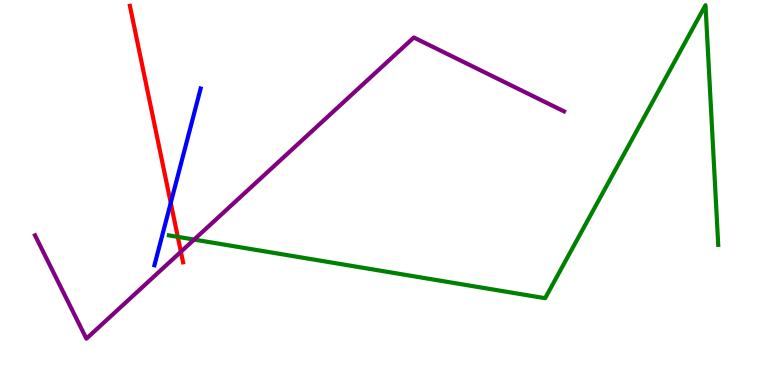[{'lines': ['blue', 'red'], 'intersections': [{'x': 2.2, 'y': 4.73}]}, {'lines': ['green', 'red'], 'intersections': [{'x': 2.29, 'y': 3.85}]}, {'lines': ['purple', 'red'], 'intersections': [{'x': 2.33, 'y': 3.46}]}, {'lines': ['blue', 'green'], 'intersections': []}, {'lines': ['blue', 'purple'], 'intersections': []}, {'lines': ['green', 'purple'], 'intersections': [{'x': 2.51, 'y': 3.78}]}]